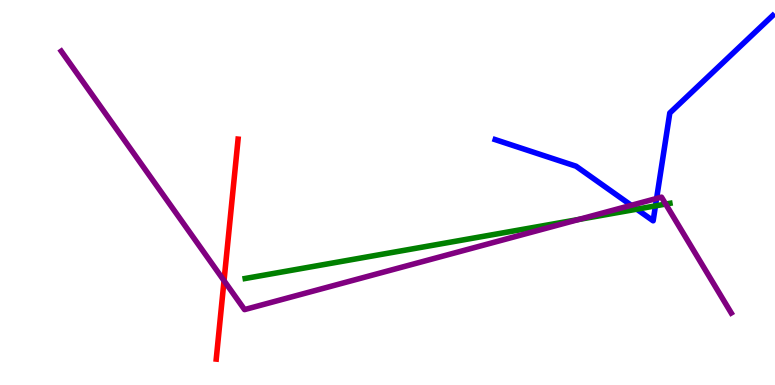[{'lines': ['blue', 'red'], 'intersections': []}, {'lines': ['green', 'red'], 'intersections': []}, {'lines': ['purple', 'red'], 'intersections': [{'x': 2.89, 'y': 2.71}]}, {'lines': ['blue', 'green'], 'intersections': [{'x': 8.22, 'y': 4.57}, {'x': 8.46, 'y': 4.65}]}, {'lines': ['blue', 'purple'], 'intersections': [{'x': 8.15, 'y': 4.67}, {'x': 8.47, 'y': 4.84}]}, {'lines': ['green', 'purple'], 'intersections': [{'x': 7.47, 'y': 4.3}, {'x': 8.59, 'y': 4.7}]}]